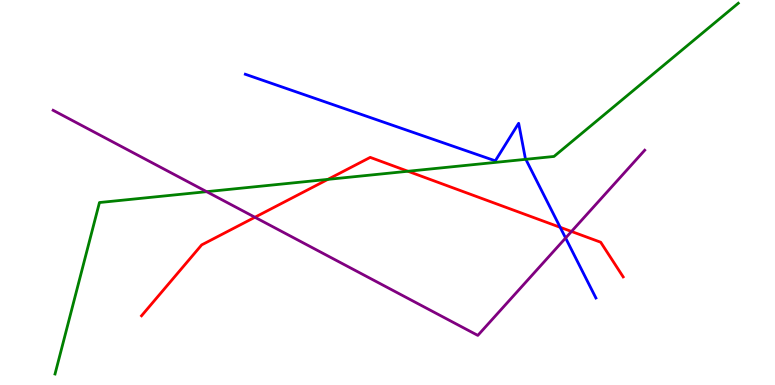[{'lines': ['blue', 'red'], 'intersections': [{'x': 7.23, 'y': 4.1}]}, {'lines': ['green', 'red'], 'intersections': [{'x': 4.23, 'y': 5.34}, {'x': 5.26, 'y': 5.55}]}, {'lines': ['purple', 'red'], 'intersections': [{'x': 3.29, 'y': 4.36}, {'x': 7.37, 'y': 3.99}]}, {'lines': ['blue', 'green'], 'intersections': [{'x': 6.78, 'y': 5.86}]}, {'lines': ['blue', 'purple'], 'intersections': [{'x': 7.3, 'y': 3.82}]}, {'lines': ['green', 'purple'], 'intersections': [{'x': 2.67, 'y': 5.02}]}]